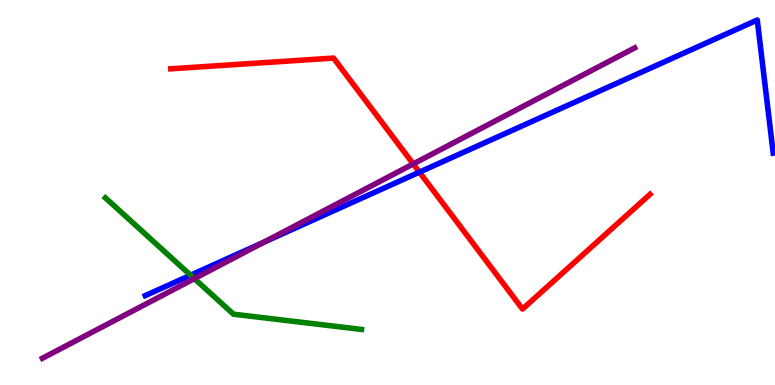[{'lines': ['blue', 'red'], 'intersections': [{'x': 5.41, 'y': 5.53}]}, {'lines': ['green', 'red'], 'intersections': []}, {'lines': ['purple', 'red'], 'intersections': [{'x': 5.33, 'y': 5.74}]}, {'lines': ['blue', 'green'], 'intersections': [{'x': 2.46, 'y': 2.85}]}, {'lines': ['blue', 'purple'], 'intersections': [{'x': 3.41, 'y': 3.71}]}, {'lines': ['green', 'purple'], 'intersections': [{'x': 2.51, 'y': 2.76}]}]